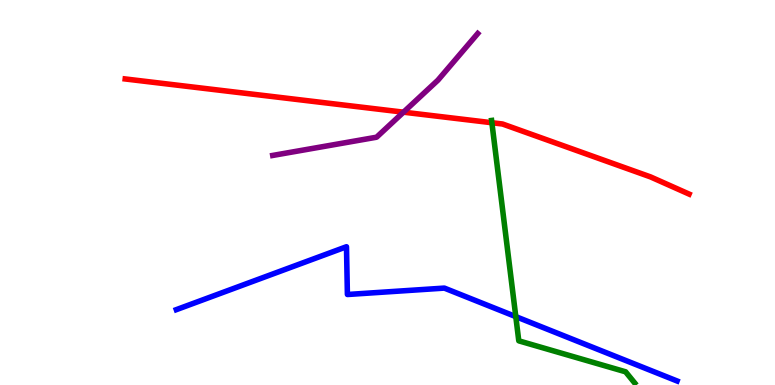[{'lines': ['blue', 'red'], 'intersections': []}, {'lines': ['green', 'red'], 'intersections': [{'x': 6.35, 'y': 6.81}]}, {'lines': ['purple', 'red'], 'intersections': [{'x': 5.21, 'y': 7.09}]}, {'lines': ['blue', 'green'], 'intersections': [{'x': 6.66, 'y': 1.78}]}, {'lines': ['blue', 'purple'], 'intersections': []}, {'lines': ['green', 'purple'], 'intersections': []}]